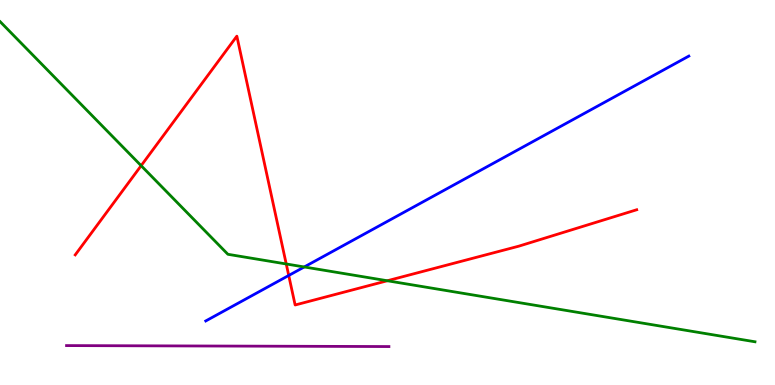[{'lines': ['blue', 'red'], 'intersections': [{'x': 3.73, 'y': 2.85}]}, {'lines': ['green', 'red'], 'intersections': [{'x': 1.82, 'y': 5.7}, {'x': 3.69, 'y': 3.14}, {'x': 5.0, 'y': 2.71}]}, {'lines': ['purple', 'red'], 'intersections': []}, {'lines': ['blue', 'green'], 'intersections': [{'x': 3.93, 'y': 3.07}]}, {'lines': ['blue', 'purple'], 'intersections': []}, {'lines': ['green', 'purple'], 'intersections': []}]